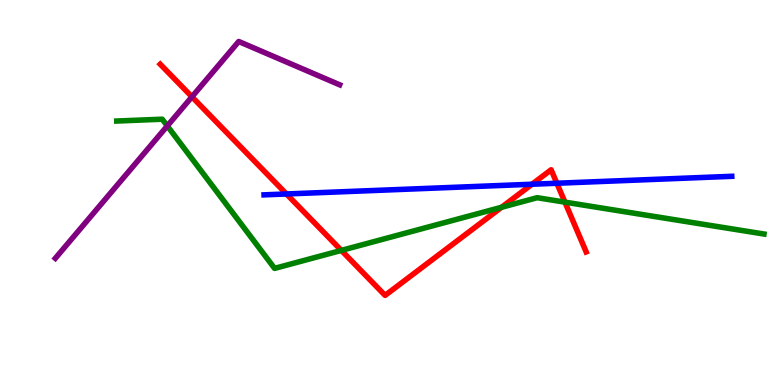[{'lines': ['blue', 'red'], 'intersections': [{'x': 3.7, 'y': 4.96}, {'x': 6.86, 'y': 5.21}, {'x': 7.19, 'y': 5.24}]}, {'lines': ['green', 'red'], 'intersections': [{'x': 4.4, 'y': 3.5}, {'x': 6.47, 'y': 4.62}, {'x': 7.29, 'y': 4.75}]}, {'lines': ['purple', 'red'], 'intersections': [{'x': 2.48, 'y': 7.49}]}, {'lines': ['blue', 'green'], 'intersections': []}, {'lines': ['blue', 'purple'], 'intersections': []}, {'lines': ['green', 'purple'], 'intersections': [{'x': 2.16, 'y': 6.73}]}]